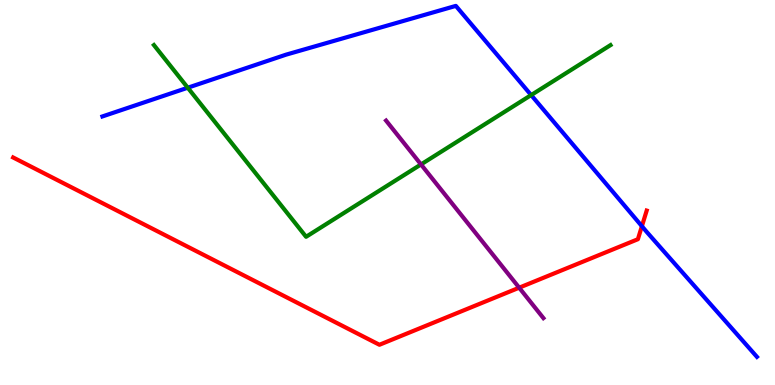[{'lines': ['blue', 'red'], 'intersections': [{'x': 8.28, 'y': 4.12}]}, {'lines': ['green', 'red'], 'intersections': []}, {'lines': ['purple', 'red'], 'intersections': [{'x': 6.7, 'y': 2.53}]}, {'lines': ['blue', 'green'], 'intersections': [{'x': 2.42, 'y': 7.72}, {'x': 6.85, 'y': 7.53}]}, {'lines': ['blue', 'purple'], 'intersections': []}, {'lines': ['green', 'purple'], 'intersections': [{'x': 5.43, 'y': 5.73}]}]